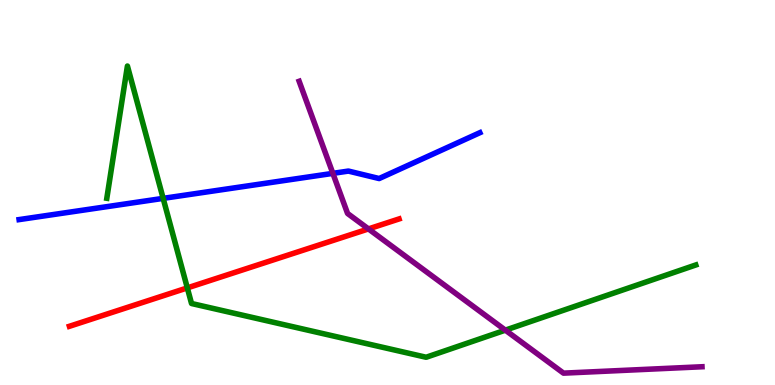[{'lines': ['blue', 'red'], 'intersections': []}, {'lines': ['green', 'red'], 'intersections': [{'x': 2.42, 'y': 2.52}]}, {'lines': ['purple', 'red'], 'intersections': [{'x': 4.75, 'y': 4.05}]}, {'lines': ['blue', 'green'], 'intersections': [{'x': 2.11, 'y': 4.85}]}, {'lines': ['blue', 'purple'], 'intersections': [{'x': 4.3, 'y': 5.5}]}, {'lines': ['green', 'purple'], 'intersections': [{'x': 6.52, 'y': 1.42}]}]